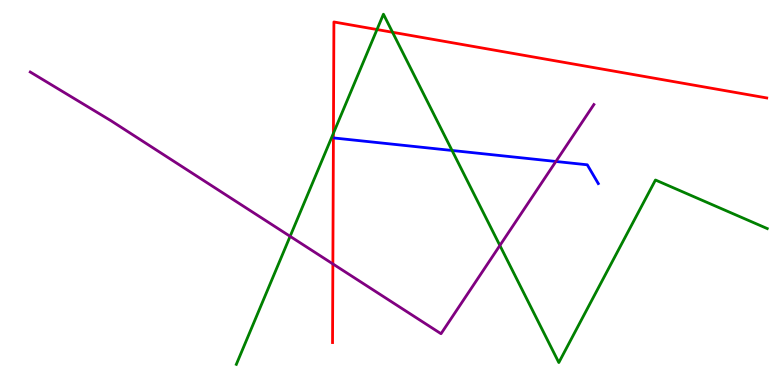[{'lines': ['blue', 'red'], 'intersections': []}, {'lines': ['green', 'red'], 'intersections': [{'x': 4.3, 'y': 6.54}, {'x': 4.86, 'y': 9.23}, {'x': 5.06, 'y': 9.16}]}, {'lines': ['purple', 'red'], 'intersections': [{'x': 4.3, 'y': 3.14}]}, {'lines': ['blue', 'green'], 'intersections': [{'x': 5.83, 'y': 6.09}]}, {'lines': ['blue', 'purple'], 'intersections': [{'x': 7.17, 'y': 5.81}]}, {'lines': ['green', 'purple'], 'intersections': [{'x': 3.74, 'y': 3.86}, {'x': 6.45, 'y': 3.62}]}]